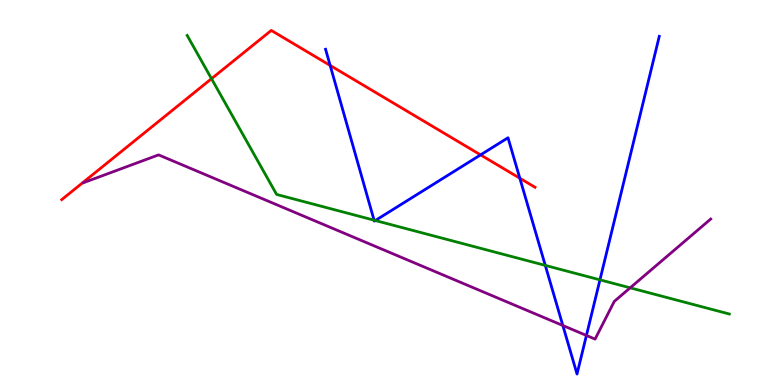[{'lines': ['blue', 'red'], 'intersections': [{'x': 4.26, 'y': 8.3}, {'x': 6.2, 'y': 5.98}, {'x': 6.71, 'y': 5.37}]}, {'lines': ['green', 'red'], 'intersections': [{'x': 2.73, 'y': 7.96}]}, {'lines': ['purple', 'red'], 'intersections': []}, {'lines': ['blue', 'green'], 'intersections': [{'x': 4.83, 'y': 4.28}, {'x': 4.84, 'y': 4.27}, {'x': 7.04, 'y': 3.11}, {'x': 7.74, 'y': 2.73}]}, {'lines': ['blue', 'purple'], 'intersections': [{'x': 7.26, 'y': 1.55}, {'x': 7.57, 'y': 1.29}]}, {'lines': ['green', 'purple'], 'intersections': [{'x': 8.13, 'y': 2.52}]}]